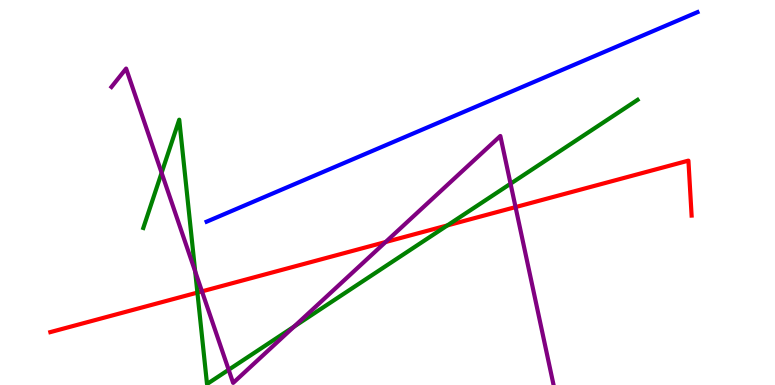[{'lines': ['blue', 'red'], 'intersections': []}, {'lines': ['green', 'red'], 'intersections': [{'x': 2.55, 'y': 2.4}, {'x': 5.77, 'y': 4.15}]}, {'lines': ['purple', 'red'], 'intersections': [{'x': 2.61, 'y': 2.43}, {'x': 4.98, 'y': 3.71}, {'x': 6.65, 'y': 4.62}]}, {'lines': ['blue', 'green'], 'intersections': []}, {'lines': ['blue', 'purple'], 'intersections': []}, {'lines': ['green', 'purple'], 'intersections': [{'x': 2.09, 'y': 5.51}, {'x': 2.52, 'y': 2.95}, {'x': 2.95, 'y': 0.396}, {'x': 3.79, 'y': 1.52}, {'x': 6.59, 'y': 5.23}]}]